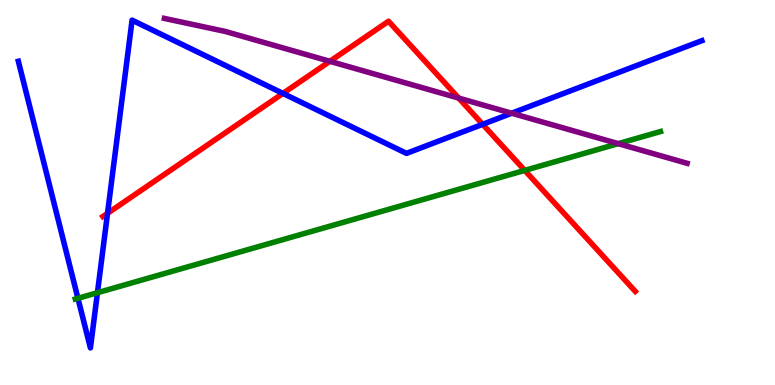[{'lines': ['blue', 'red'], 'intersections': [{'x': 1.39, 'y': 4.46}, {'x': 3.65, 'y': 7.57}, {'x': 6.23, 'y': 6.77}]}, {'lines': ['green', 'red'], 'intersections': [{'x': 6.77, 'y': 5.57}]}, {'lines': ['purple', 'red'], 'intersections': [{'x': 4.26, 'y': 8.41}, {'x': 5.92, 'y': 7.45}]}, {'lines': ['blue', 'green'], 'intersections': [{'x': 1.01, 'y': 2.25}, {'x': 1.26, 'y': 2.4}]}, {'lines': ['blue', 'purple'], 'intersections': [{'x': 6.6, 'y': 7.06}]}, {'lines': ['green', 'purple'], 'intersections': [{'x': 7.98, 'y': 6.27}]}]